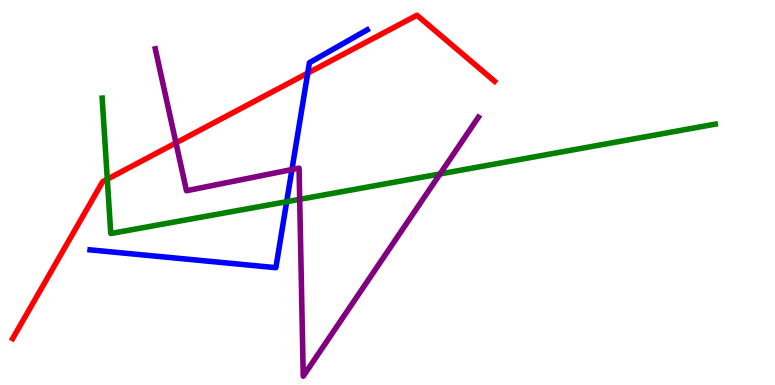[{'lines': ['blue', 'red'], 'intersections': [{'x': 3.97, 'y': 8.1}]}, {'lines': ['green', 'red'], 'intersections': [{'x': 1.38, 'y': 5.34}]}, {'lines': ['purple', 'red'], 'intersections': [{'x': 2.27, 'y': 6.29}]}, {'lines': ['blue', 'green'], 'intersections': [{'x': 3.7, 'y': 4.76}]}, {'lines': ['blue', 'purple'], 'intersections': [{'x': 3.77, 'y': 5.6}]}, {'lines': ['green', 'purple'], 'intersections': [{'x': 3.87, 'y': 4.82}, {'x': 5.68, 'y': 5.48}]}]